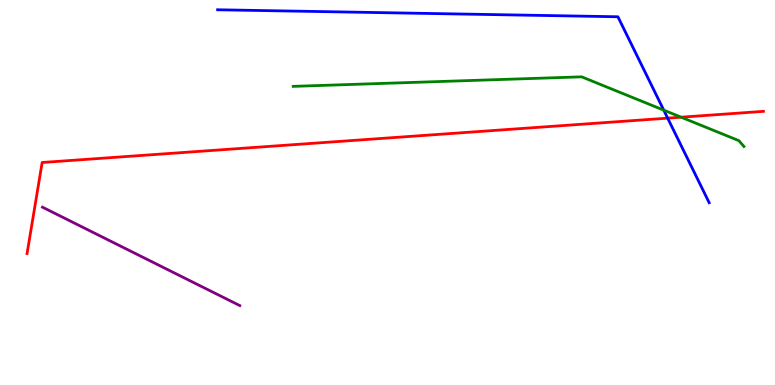[{'lines': ['blue', 'red'], 'intersections': [{'x': 8.62, 'y': 6.93}]}, {'lines': ['green', 'red'], 'intersections': [{'x': 8.79, 'y': 6.96}]}, {'lines': ['purple', 'red'], 'intersections': []}, {'lines': ['blue', 'green'], 'intersections': [{'x': 8.56, 'y': 7.14}]}, {'lines': ['blue', 'purple'], 'intersections': []}, {'lines': ['green', 'purple'], 'intersections': []}]